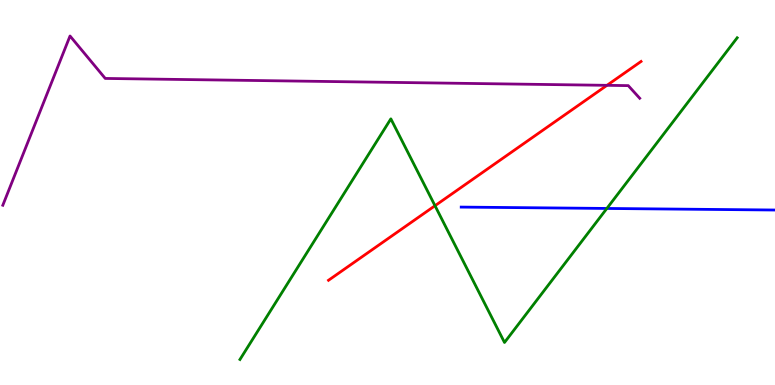[{'lines': ['blue', 'red'], 'intersections': []}, {'lines': ['green', 'red'], 'intersections': [{'x': 5.61, 'y': 4.66}]}, {'lines': ['purple', 'red'], 'intersections': [{'x': 7.83, 'y': 7.78}]}, {'lines': ['blue', 'green'], 'intersections': [{'x': 7.83, 'y': 4.59}]}, {'lines': ['blue', 'purple'], 'intersections': []}, {'lines': ['green', 'purple'], 'intersections': []}]